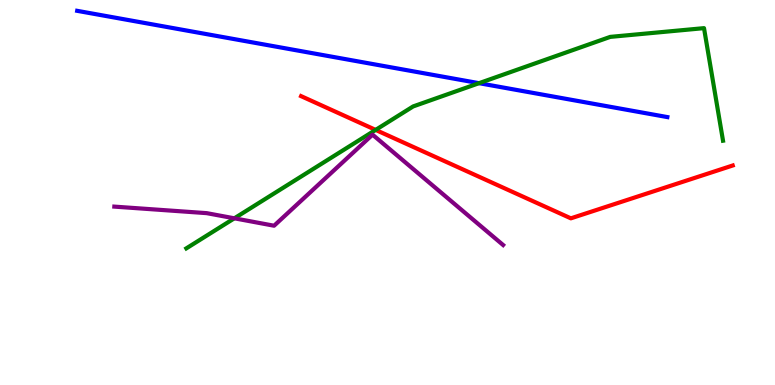[{'lines': ['blue', 'red'], 'intersections': []}, {'lines': ['green', 'red'], 'intersections': [{'x': 4.85, 'y': 6.63}]}, {'lines': ['purple', 'red'], 'intersections': []}, {'lines': ['blue', 'green'], 'intersections': [{'x': 6.18, 'y': 7.84}]}, {'lines': ['blue', 'purple'], 'intersections': []}, {'lines': ['green', 'purple'], 'intersections': [{'x': 3.02, 'y': 4.33}]}]